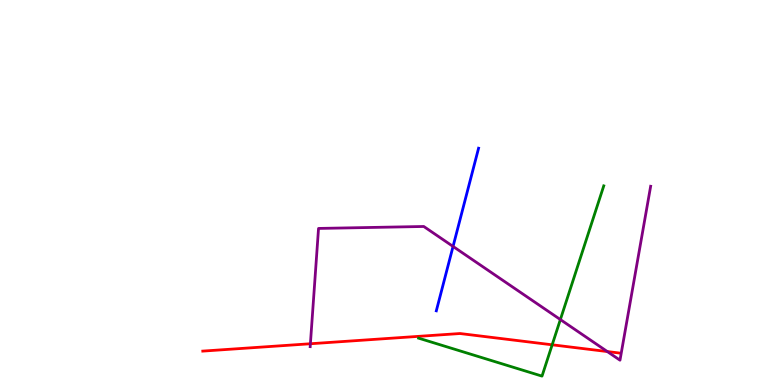[{'lines': ['blue', 'red'], 'intersections': []}, {'lines': ['green', 'red'], 'intersections': [{'x': 7.12, 'y': 1.04}]}, {'lines': ['purple', 'red'], 'intersections': [{'x': 4.01, 'y': 1.07}, {'x': 7.84, 'y': 0.869}]}, {'lines': ['blue', 'green'], 'intersections': []}, {'lines': ['blue', 'purple'], 'intersections': [{'x': 5.85, 'y': 3.6}]}, {'lines': ['green', 'purple'], 'intersections': [{'x': 7.23, 'y': 1.7}]}]